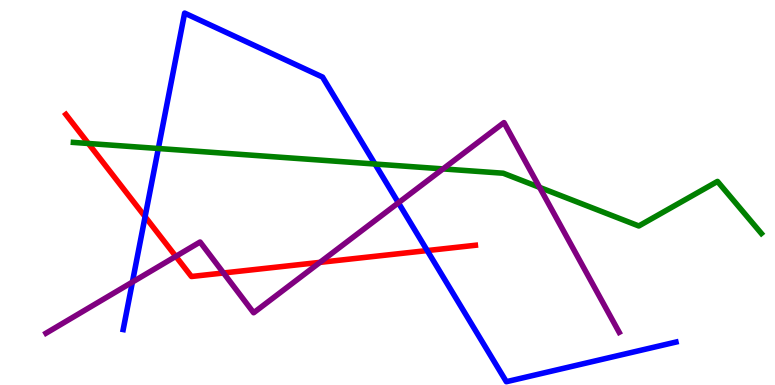[{'lines': ['blue', 'red'], 'intersections': [{'x': 1.87, 'y': 4.37}, {'x': 5.51, 'y': 3.49}]}, {'lines': ['green', 'red'], 'intersections': [{'x': 1.14, 'y': 6.27}]}, {'lines': ['purple', 'red'], 'intersections': [{'x': 2.27, 'y': 3.34}, {'x': 2.88, 'y': 2.91}, {'x': 4.13, 'y': 3.19}]}, {'lines': ['blue', 'green'], 'intersections': [{'x': 2.04, 'y': 6.14}, {'x': 4.84, 'y': 5.74}]}, {'lines': ['blue', 'purple'], 'intersections': [{'x': 1.71, 'y': 2.67}, {'x': 5.14, 'y': 4.73}]}, {'lines': ['green', 'purple'], 'intersections': [{'x': 5.72, 'y': 5.61}, {'x': 6.96, 'y': 5.13}]}]